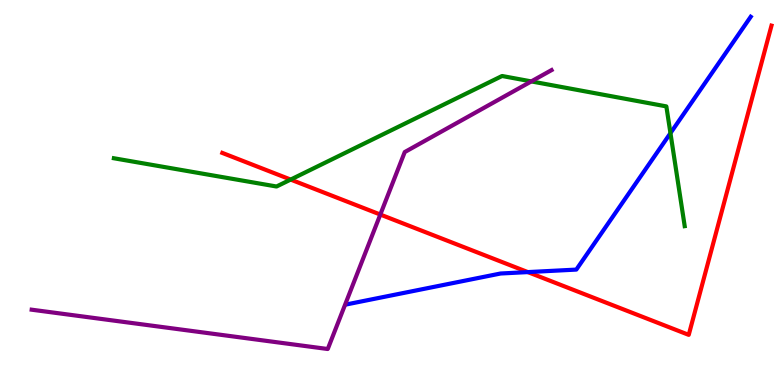[{'lines': ['blue', 'red'], 'intersections': [{'x': 6.81, 'y': 2.93}]}, {'lines': ['green', 'red'], 'intersections': [{'x': 3.75, 'y': 5.34}]}, {'lines': ['purple', 'red'], 'intersections': [{'x': 4.91, 'y': 4.43}]}, {'lines': ['blue', 'green'], 'intersections': [{'x': 8.65, 'y': 6.54}]}, {'lines': ['blue', 'purple'], 'intersections': []}, {'lines': ['green', 'purple'], 'intersections': [{'x': 6.86, 'y': 7.89}]}]